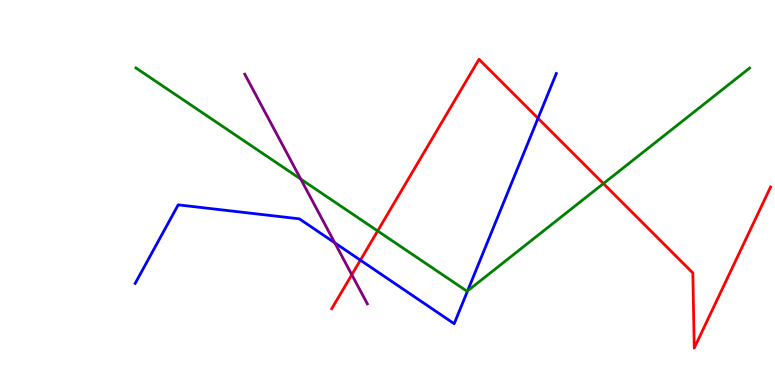[{'lines': ['blue', 'red'], 'intersections': [{'x': 4.65, 'y': 3.24}, {'x': 6.94, 'y': 6.93}]}, {'lines': ['green', 'red'], 'intersections': [{'x': 4.87, 'y': 4.0}, {'x': 7.79, 'y': 5.23}]}, {'lines': ['purple', 'red'], 'intersections': [{'x': 4.54, 'y': 2.86}]}, {'lines': ['blue', 'green'], 'intersections': [{'x': 6.03, 'y': 2.44}]}, {'lines': ['blue', 'purple'], 'intersections': [{'x': 4.32, 'y': 3.69}]}, {'lines': ['green', 'purple'], 'intersections': [{'x': 3.88, 'y': 5.35}]}]